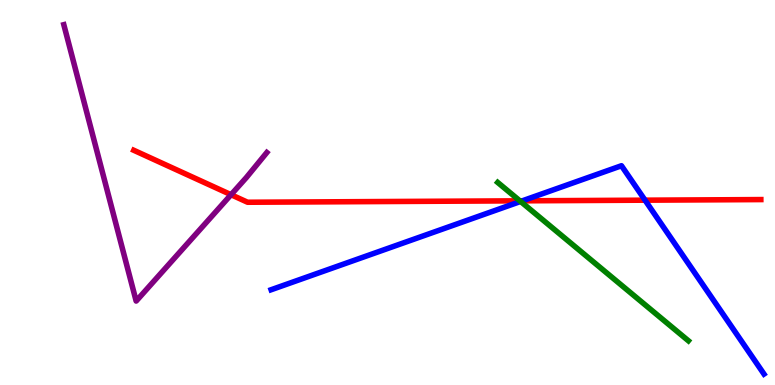[{'lines': ['blue', 'red'], 'intersections': [{'x': 6.74, 'y': 4.78}, {'x': 8.32, 'y': 4.8}]}, {'lines': ['green', 'red'], 'intersections': [{'x': 6.71, 'y': 4.78}]}, {'lines': ['purple', 'red'], 'intersections': [{'x': 2.98, 'y': 4.94}]}, {'lines': ['blue', 'green'], 'intersections': [{'x': 6.72, 'y': 4.77}]}, {'lines': ['blue', 'purple'], 'intersections': []}, {'lines': ['green', 'purple'], 'intersections': []}]